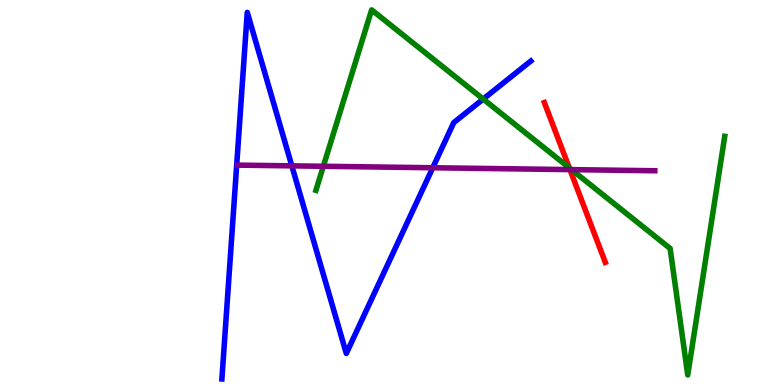[{'lines': ['blue', 'red'], 'intersections': []}, {'lines': ['green', 'red'], 'intersections': [{'x': 7.35, 'y': 5.64}]}, {'lines': ['purple', 'red'], 'intersections': [{'x': 7.35, 'y': 5.59}]}, {'lines': ['blue', 'green'], 'intersections': [{'x': 6.24, 'y': 7.43}]}, {'lines': ['blue', 'purple'], 'intersections': [{'x': 3.77, 'y': 5.69}, {'x': 5.58, 'y': 5.64}]}, {'lines': ['green', 'purple'], 'intersections': [{'x': 4.17, 'y': 5.68}, {'x': 7.37, 'y': 5.59}]}]